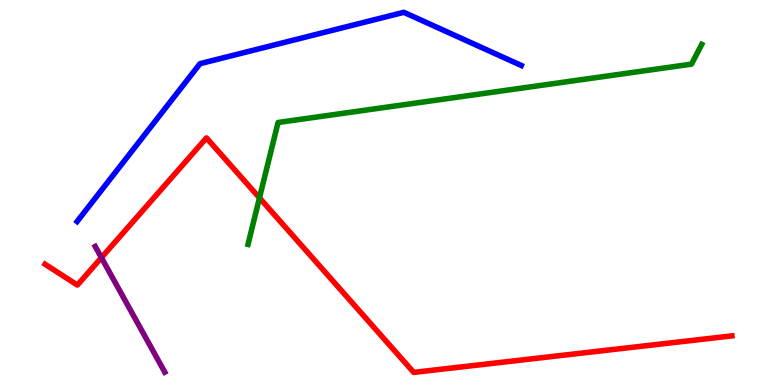[{'lines': ['blue', 'red'], 'intersections': []}, {'lines': ['green', 'red'], 'intersections': [{'x': 3.35, 'y': 4.86}]}, {'lines': ['purple', 'red'], 'intersections': [{'x': 1.31, 'y': 3.31}]}, {'lines': ['blue', 'green'], 'intersections': []}, {'lines': ['blue', 'purple'], 'intersections': []}, {'lines': ['green', 'purple'], 'intersections': []}]